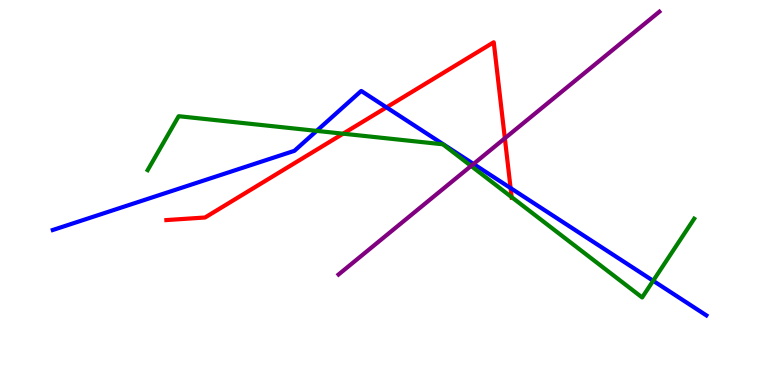[{'lines': ['blue', 'red'], 'intersections': [{'x': 4.99, 'y': 7.21}, {'x': 6.59, 'y': 5.12}]}, {'lines': ['green', 'red'], 'intersections': [{'x': 4.43, 'y': 6.53}, {'x': 6.6, 'y': 4.88}]}, {'lines': ['purple', 'red'], 'intersections': [{'x': 6.51, 'y': 6.41}]}, {'lines': ['blue', 'green'], 'intersections': [{'x': 4.09, 'y': 6.6}, {'x': 8.43, 'y': 2.71}]}, {'lines': ['blue', 'purple'], 'intersections': [{'x': 6.11, 'y': 5.74}]}, {'lines': ['green', 'purple'], 'intersections': [{'x': 6.08, 'y': 5.69}]}]